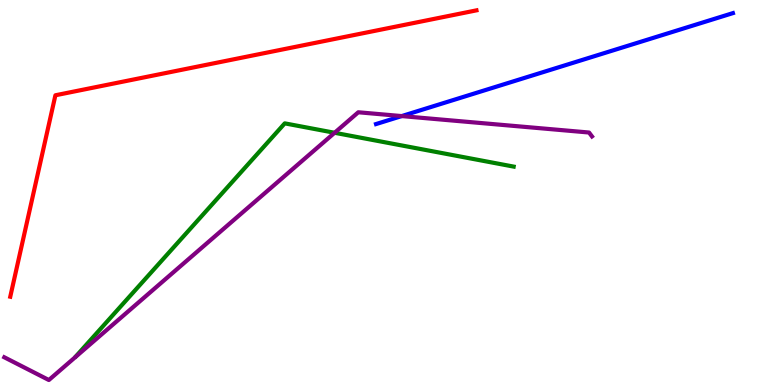[{'lines': ['blue', 'red'], 'intersections': []}, {'lines': ['green', 'red'], 'intersections': []}, {'lines': ['purple', 'red'], 'intersections': []}, {'lines': ['blue', 'green'], 'intersections': []}, {'lines': ['blue', 'purple'], 'intersections': [{'x': 5.18, 'y': 6.98}]}, {'lines': ['green', 'purple'], 'intersections': [{'x': 4.32, 'y': 6.55}]}]